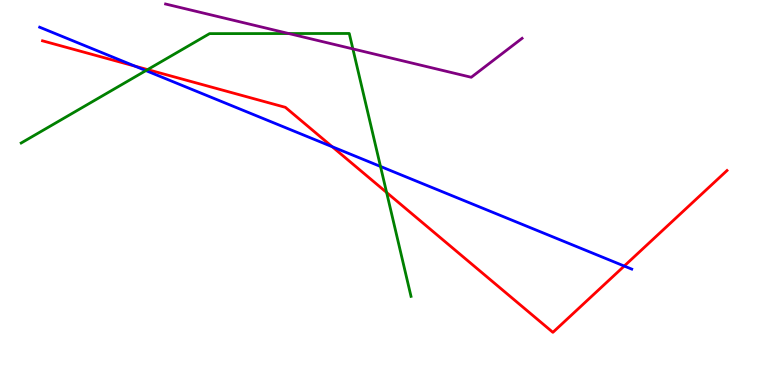[{'lines': ['blue', 'red'], 'intersections': [{'x': 1.74, 'y': 8.28}, {'x': 4.29, 'y': 6.19}, {'x': 8.05, 'y': 3.09}]}, {'lines': ['green', 'red'], 'intersections': [{'x': 1.9, 'y': 8.19}, {'x': 4.99, 'y': 5.0}]}, {'lines': ['purple', 'red'], 'intersections': []}, {'lines': ['blue', 'green'], 'intersections': [{'x': 1.88, 'y': 8.17}, {'x': 4.91, 'y': 5.68}]}, {'lines': ['blue', 'purple'], 'intersections': []}, {'lines': ['green', 'purple'], 'intersections': [{'x': 3.73, 'y': 9.13}, {'x': 4.55, 'y': 8.73}]}]